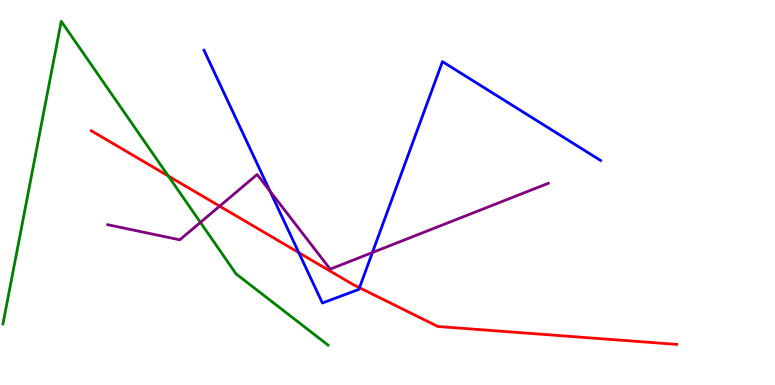[{'lines': ['blue', 'red'], 'intersections': [{'x': 3.86, 'y': 3.44}, {'x': 4.64, 'y': 2.53}]}, {'lines': ['green', 'red'], 'intersections': [{'x': 2.17, 'y': 5.43}]}, {'lines': ['purple', 'red'], 'intersections': [{'x': 2.83, 'y': 4.65}]}, {'lines': ['blue', 'green'], 'intersections': []}, {'lines': ['blue', 'purple'], 'intersections': [{'x': 3.48, 'y': 5.04}, {'x': 4.81, 'y': 3.44}]}, {'lines': ['green', 'purple'], 'intersections': [{'x': 2.59, 'y': 4.22}]}]